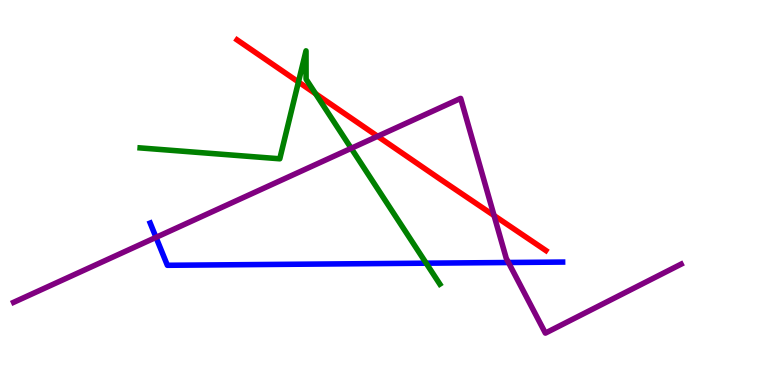[{'lines': ['blue', 'red'], 'intersections': []}, {'lines': ['green', 'red'], 'intersections': [{'x': 3.85, 'y': 7.87}, {'x': 4.07, 'y': 7.57}]}, {'lines': ['purple', 'red'], 'intersections': [{'x': 4.87, 'y': 6.46}, {'x': 6.37, 'y': 4.4}]}, {'lines': ['blue', 'green'], 'intersections': [{'x': 5.5, 'y': 3.16}]}, {'lines': ['blue', 'purple'], 'intersections': [{'x': 2.01, 'y': 3.83}, {'x': 6.56, 'y': 3.18}]}, {'lines': ['green', 'purple'], 'intersections': [{'x': 4.53, 'y': 6.15}]}]